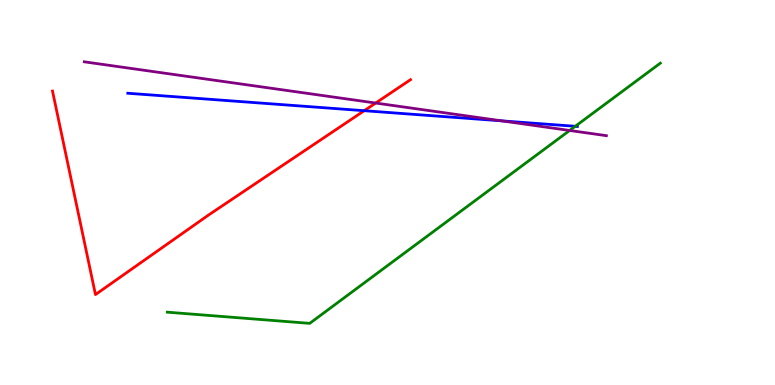[{'lines': ['blue', 'red'], 'intersections': [{'x': 4.7, 'y': 7.12}]}, {'lines': ['green', 'red'], 'intersections': []}, {'lines': ['purple', 'red'], 'intersections': [{'x': 4.85, 'y': 7.32}]}, {'lines': ['blue', 'green'], 'intersections': [{'x': 7.42, 'y': 6.72}]}, {'lines': ['blue', 'purple'], 'intersections': [{'x': 6.47, 'y': 6.86}]}, {'lines': ['green', 'purple'], 'intersections': [{'x': 7.35, 'y': 6.61}]}]